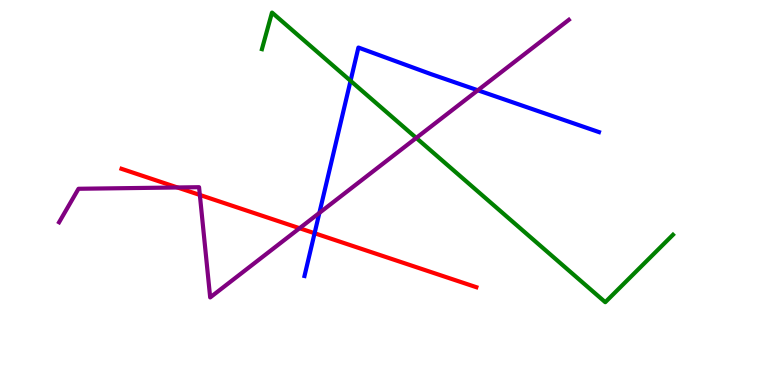[{'lines': ['blue', 'red'], 'intersections': [{'x': 4.06, 'y': 3.94}]}, {'lines': ['green', 'red'], 'intersections': []}, {'lines': ['purple', 'red'], 'intersections': [{'x': 2.29, 'y': 5.13}, {'x': 2.58, 'y': 4.94}, {'x': 3.87, 'y': 4.07}]}, {'lines': ['blue', 'green'], 'intersections': [{'x': 4.52, 'y': 7.9}]}, {'lines': ['blue', 'purple'], 'intersections': [{'x': 4.12, 'y': 4.47}, {'x': 6.17, 'y': 7.66}]}, {'lines': ['green', 'purple'], 'intersections': [{'x': 5.37, 'y': 6.42}]}]